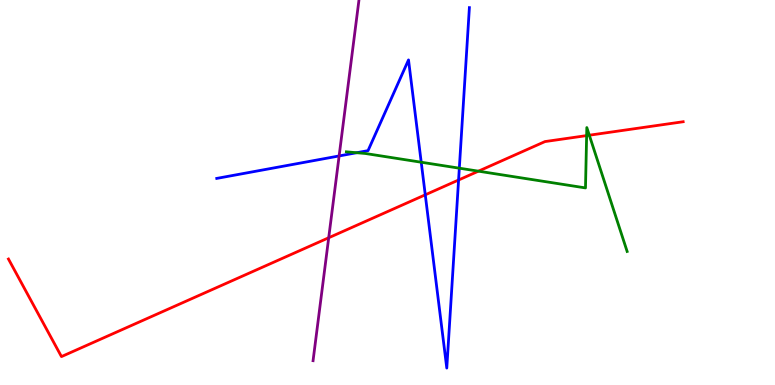[{'lines': ['blue', 'red'], 'intersections': [{'x': 5.49, 'y': 4.94}, {'x': 5.92, 'y': 5.32}]}, {'lines': ['green', 'red'], 'intersections': [{'x': 6.17, 'y': 5.55}, {'x': 7.57, 'y': 6.48}, {'x': 7.6, 'y': 6.49}]}, {'lines': ['purple', 'red'], 'intersections': [{'x': 4.24, 'y': 3.82}]}, {'lines': ['blue', 'green'], 'intersections': [{'x': 4.6, 'y': 6.03}, {'x': 5.44, 'y': 5.79}, {'x': 5.93, 'y': 5.63}]}, {'lines': ['blue', 'purple'], 'intersections': [{'x': 4.38, 'y': 5.95}]}, {'lines': ['green', 'purple'], 'intersections': []}]